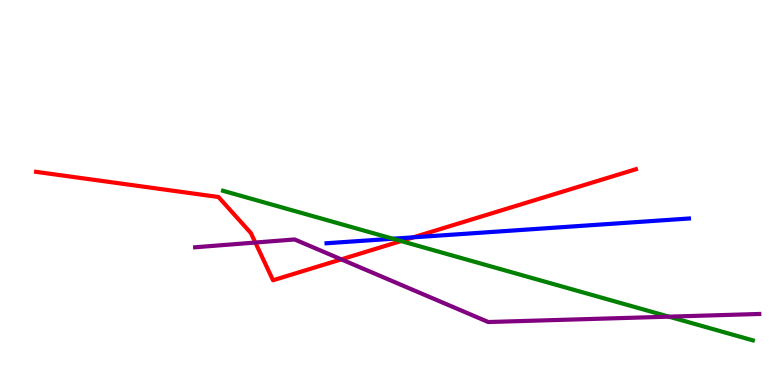[{'lines': ['blue', 'red'], 'intersections': [{'x': 5.33, 'y': 3.84}]}, {'lines': ['green', 'red'], 'intersections': [{'x': 5.18, 'y': 3.74}]}, {'lines': ['purple', 'red'], 'intersections': [{'x': 3.29, 'y': 3.7}, {'x': 4.4, 'y': 3.26}]}, {'lines': ['blue', 'green'], 'intersections': [{'x': 5.07, 'y': 3.8}]}, {'lines': ['blue', 'purple'], 'intersections': []}, {'lines': ['green', 'purple'], 'intersections': [{'x': 8.63, 'y': 1.78}]}]